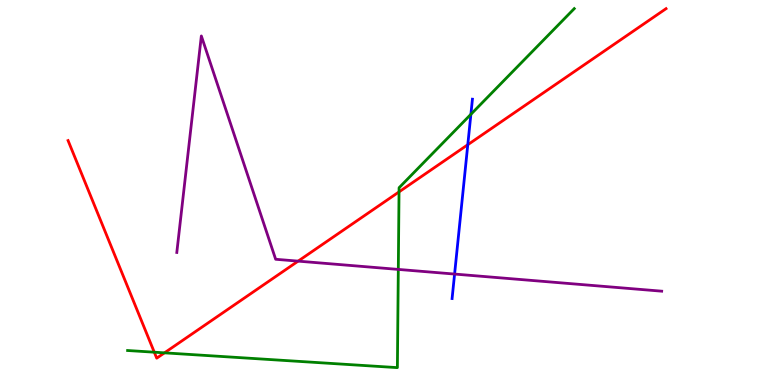[{'lines': ['blue', 'red'], 'intersections': [{'x': 6.04, 'y': 6.24}]}, {'lines': ['green', 'red'], 'intersections': [{'x': 1.99, 'y': 0.852}, {'x': 2.12, 'y': 0.835}, {'x': 5.15, 'y': 5.02}]}, {'lines': ['purple', 'red'], 'intersections': [{'x': 3.85, 'y': 3.22}]}, {'lines': ['blue', 'green'], 'intersections': [{'x': 6.08, 'y': 7.03}]}, {'lines': ['blue', 'purple'], 'intersections': [{'x': 5.87, 'y': 2.88}]}, {'lines': ['green', 'purple'], 'intersections': [{'x': 5.14, 'y': 3.0}]}]